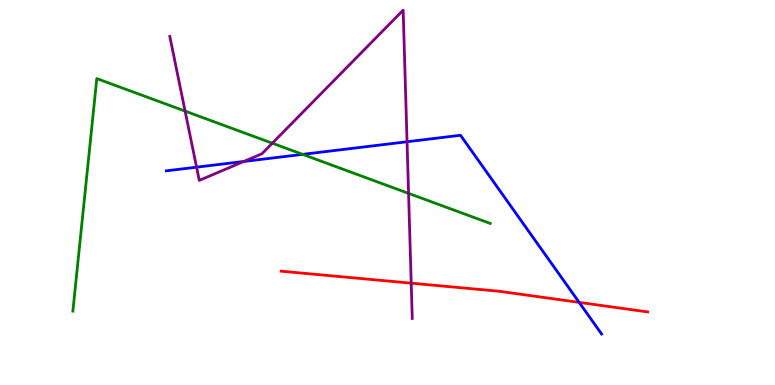[{'lines': ['blue', 'red'], 'intersections': [{'x': 7.47, 'y': 2.15}]}, {'lines': ['green', 'red'], 'intersections': []}, {'lines': ['purple', 'red'], 'intersections': [{'x': 5.31, 'y': 2.65}]}, {'lines': ['blue', 'green'], 'intersections': [{'x': 3.9, 'y': 5.99}]}, {'lines': ['blue', 'purple'], 'intersections': [{'x': 2.54, 'y': 5.66}, {'x': 3.15, 'y': 5.81}, {'x': 5.25, 'y': 6.32}]}, {'lines': ['green', 'purple'], 'intersections': [{'x': 2.39, 'y': 7.11}, {'x': 3.51, 'y': 6.28}, {'x': 5.27, 'y': 4.98}]}]